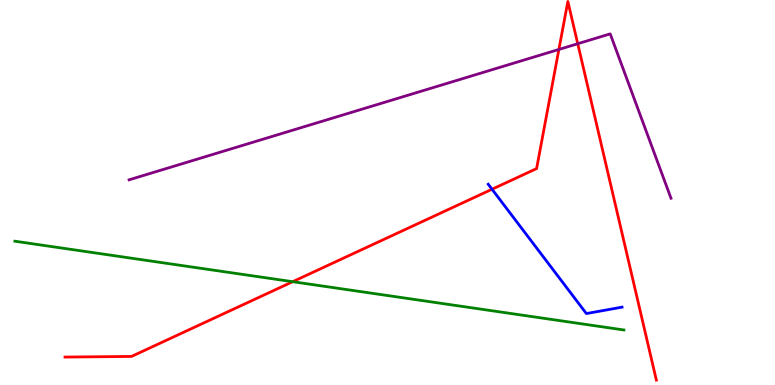[{'lines': ['blue', 'red'], 'intersections': [{'x': 6.35, 'y': 5.08}]}, {'lines': ['green', 'red'], 'intersections': [{'x': 3.78, 'y': 2.68}]}, {'lines': ['purple', 'red'], 'intersections': [{'x': 7.21, 'y': 8.72}, {'x': 7.45, 'y': 8.86}]}, {'lines': ['blue', 'green'], 'intersections': []}, {'lines': ['blue', 'purple'], 'intersections': []}, {'lines': ['green', 'purple'], 'intersections': []}]